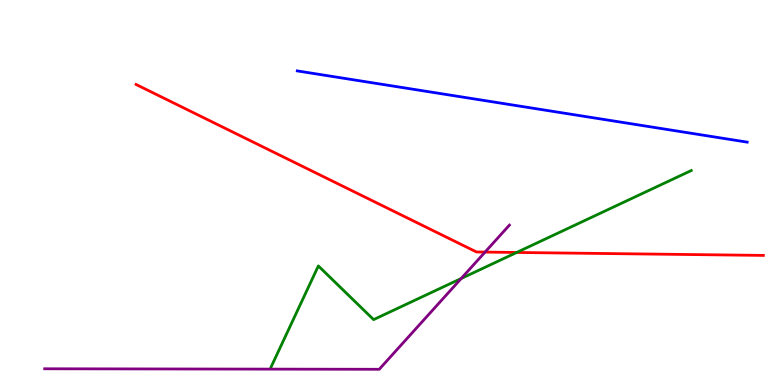[{'lines': ['blue', 'red'], 'intersections': []}, {'lines': ['green', 'red'], 'intersections': [{'x': 6.67, 'y': 3.44}]}, {'lines': ['purple', 'red'], 'intersections': [{'x': 6.26, 'y': 3.45}]}, {'lines': ['blue', 'green'], 'intersections': []}, {'lines': ['blue', 'purple'], 'intersections': []}, {'lines': ['green', 'purple'], 'intersections': [{'x': 5.95, 'y': 2.77}]}]